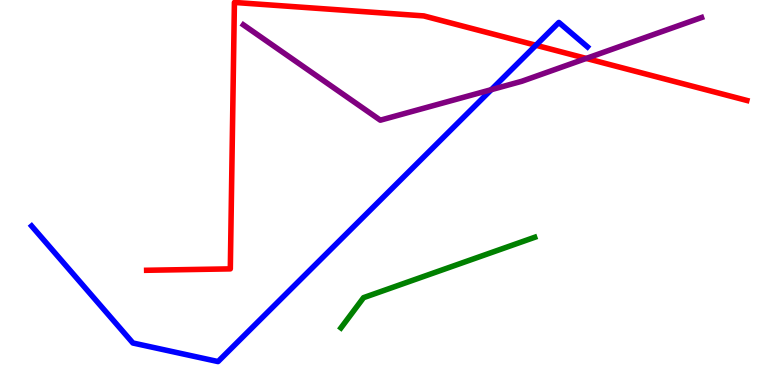[{'lines': ['blue', 'red'], 'intersections': [{'x': 6.92, 'y': 8.82}]}, {'lines': ['green', 'red'], 'intersections': []}, {'lines': ['purple', 'red'], 'intersections': [{'x': 7.56, 'y': 8.48}]}, {'lines': ['blue', 'green'], 'intersections': []}, {'lines': ['blue', 'purple'], 'intersections': [{'x': 6.34, 'y': 7.67}]}, {'lines': ['green', 'purple'], 'intersections': []}]